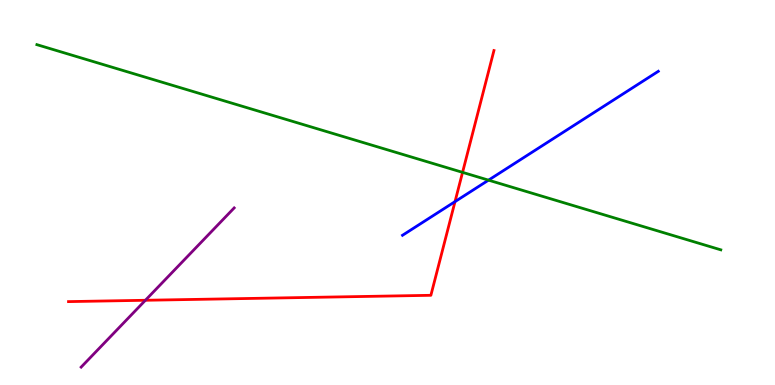[{'lines': ['blue', 'red'], 'intersections': [{'x': 5.87, 'y': 4.76}]}, {'lines': ['green', 'red'], 'intersections': [{'x': 5.97, 'y': 5.52}]}, {'lines': ['purple', 'red'], 'intersections': [{'x': 1.88, 'y': 2.2}]}, {'lines': ['blue', 'green'], 'intersections': [{'x': 6.3, 'y': 5.32}]}, {'lines': ['blue', 'purple'], 'intersections': []}, {'lines': ['green', 'purple'], 'intersections': []}]